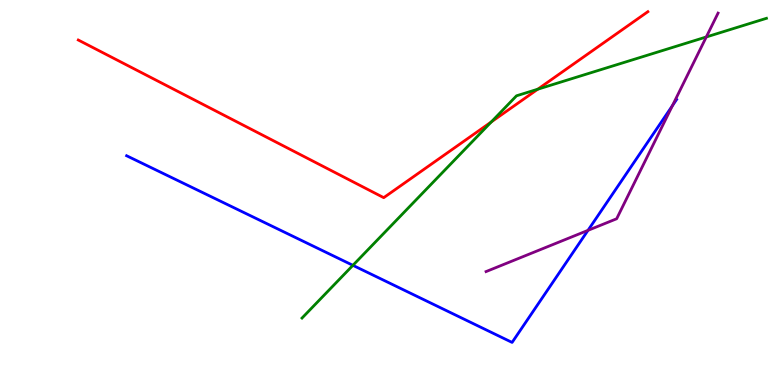[{'lines': ['blue', 'red'], 'intersections': []}, {'lines': ['green', 'red'], 'intersections': [{'x': 6.34, 'y': 6.83}, {'x': 6.94, 'y': 7.68}]}, {'lines': ['purple', 'red'], 'intersections': []}, {'lines': ['blue', 'green'], 'intersections': [{'x': 4.55, 'y': 3.11}]}, {'lines': ['blue', 'purple'], 'intersections': [{'x': 7.59, 'y': 4.02}, {'x': 8.68, 'y': 7.25}]}, {'lines': ['green', 'purple'], 'intersections': [{'x': 9.11, 'y': 9.04}]}]